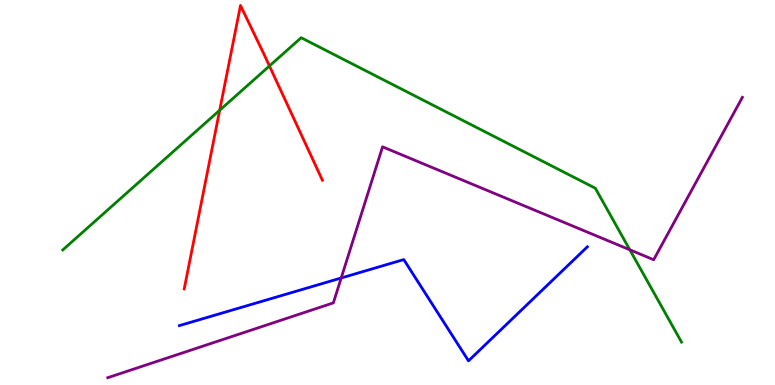[{'lines': ['blue', 'red'], 'intersections': []}, {'lines': ['green', 'red'], 'intersections': [{'x': 2.83, 'y': 7.14}, {'x': 3.48, 'y': 8.29}]}, {'lines': ['purple', 'red'], 'intersections': []}, {'lines': ['blue', 'green'], 'intersections': []}, {'lines': ['blue', 'purple'], 'intersections': [{'x': 4.4, 'y': 2.78}]}, {'lines': ['green', 'purple'], 'intersections': [{'x': 8.13, 'y': 3.51}]}]